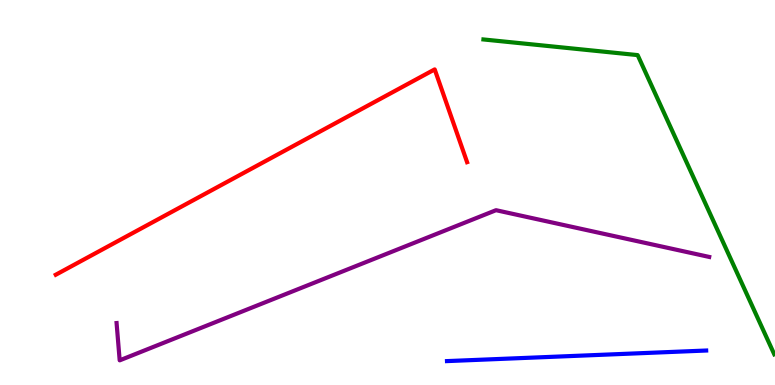[{'lines': ['blue', 'red'], 'intersections': []}, {'lines': ['green', 'red'], 'intersections': []}, {'lines': ['purple', 'red'], 'intersections': []}, {'lines': ['blue', 'green'], 'intersections': []}, {'lines': ['blue', 'purple'], 'intersections': []}, {'lines': ['green', 'purple'], 'intersections': []}]